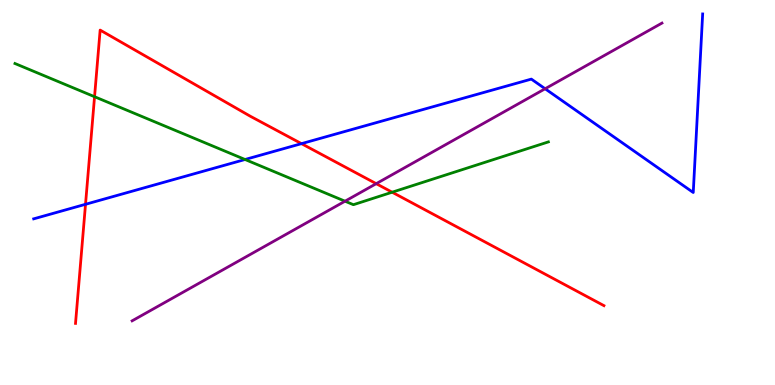[{'lines': ['blue', 'red'], 'intersections': [{'x': 1.1, 'y': 4.69}, {'x': 3.89, 'y': 6.27}]}, {'lines': ['green', 'red'], 'intersections': [{'x': 1.22, 'y': 7.49}, {'x': 5.06, 'y': 5.01}]}, {'lines': ['purple', 'red'], 'intersections': [{'x': 4.85, 'y': 5.23}]}, {'lines': ['blue', 'green'], 'intersections': [{'x': 3.16, 'y': 5.86}]}, {'lines': ['blue', 'purple'], 'intersections': [{'x': 7.03, 'y': 7.69}]}, {'lines': ['green', 'purple'], 'intersections': [{'x': 4.45, 'y': 4.77}]}]